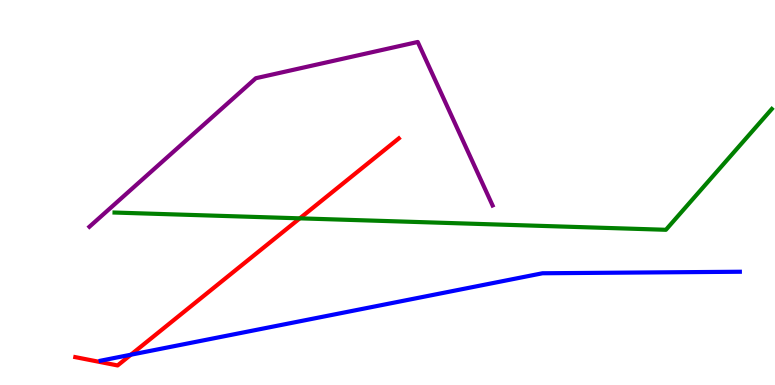[{'lines': ['blue', 'red'], 'intersections': [{'x': 1.69, 'y': 0.787}]}, {'lines': ['green', 'red'], 'intersections': [{'x': 3.87, 'y': 4.33}]}, {'lines': ['purple', 'red'], 'intersections': []}, {'lines': ['blue', 'green'], 'intersections': []}, {'lines': ['blue', 'purple'], 'intersections': []}, {'lines': ['green', 'purple'], 'intersections': []}]